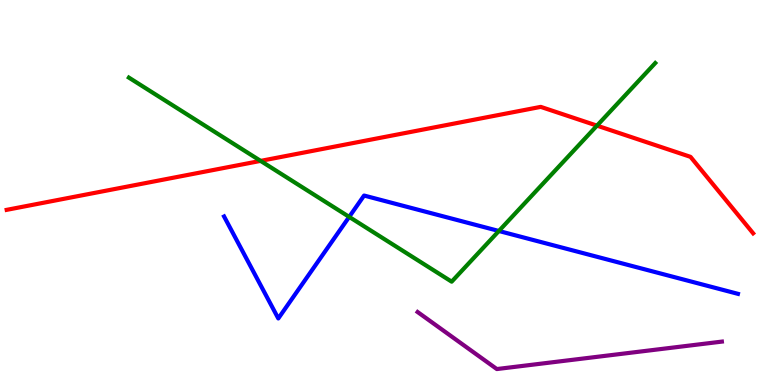[{'lines': ['blue', 'red'], 'intersections': []}, {'lines': ['green', 'red'], 'intersections': [{'x': 3.36, 'y': 5.82}, {'x': 7.7, 'y': 6.74}]}, {'lines': ['purple', 'red'], 'intersections': []}, {'lines': ['blue', 'green'], 'intersections': [{'x': 4.51, 'y': 4.37}, {'x': 6.44, 'y': 4.0}]}, {'lines': ['blue', 'purple'], 'intersections': []}, {'lines': ['green', 'purple'], 'intersections': []}]